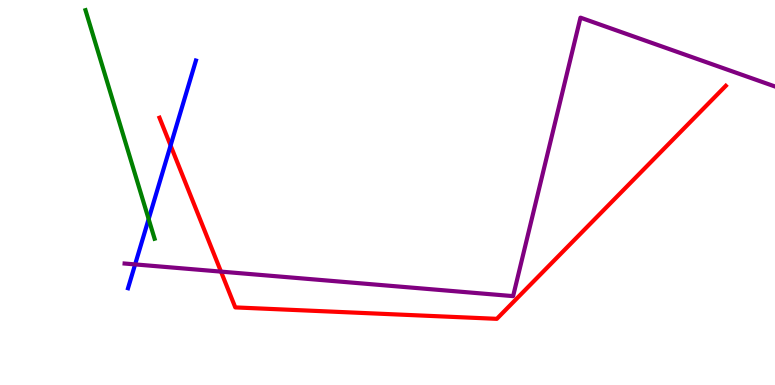[{'lines': ['blue', 'red'], 'intersections': [{'x': 2.2, 'y': 6.22}]}, {'lines': ['green', 'red'], 'intersections': []}, {'lines': ['purple', 'red'], 'intersections': [{'x': 2.85, 'y': 2.95}]}, {'lines': ['blue', 'green'], 'intersections': [{'x': 1.92, 'y': 4.31}]}, {'lines': ['blue', 'purple'], 'intersections': [{'x': 1.74, 'y': 3.13}]}, {'lines': ['green', 'purple'], 'intersections': []}]